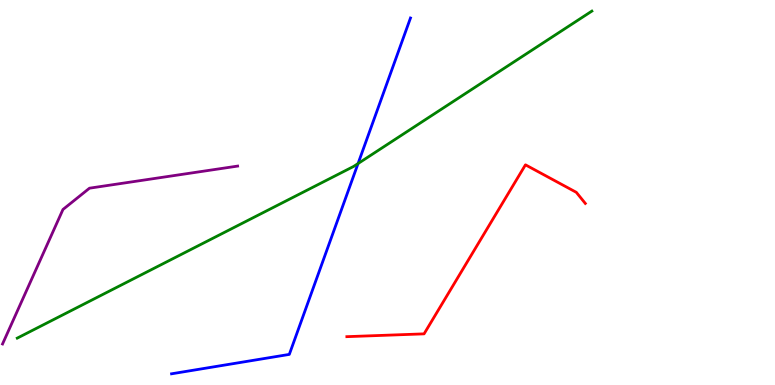[{'lines': ['blue', 'red'], 'intersections': []}, {'lines': ['green', 'red'], 'intersections': []}, {'lines': ['purple', 'red'], 'intersections': []}, {'lines': ['blue', 'green'], 'intersections': [{'x': 4.62, 'y': 5.75}]}, {'lines': ['blue', 'purple'], 'intersections': []}, {'lines': ['green', 'purple'], 'intersections': []}]